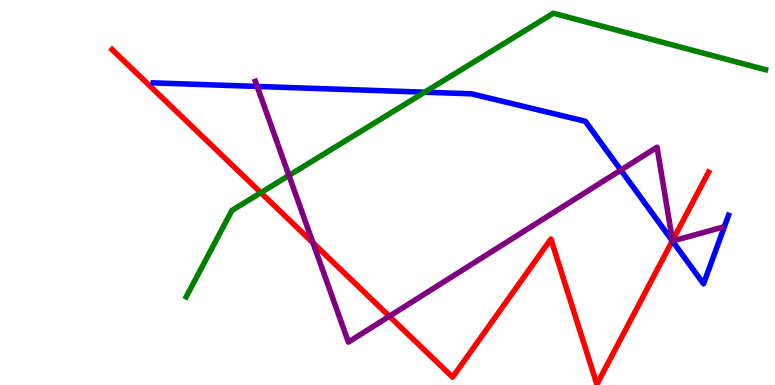[{'lines': ['blue', 'red'], 'intersections': [{'x': 8.68, 'y': 3.74}]}, {'lines': ['green', 'red'], 'intersections': [{'x': 3.37, 'y': 5.0}]}, {'lines': ['purple', 'red'], 'intersections': [{'x': 4.04, 'y': 3.69}, {'x': 5.02, 'y': 1.79}, {'x': 8.68, 'y': 3.75}]}, {'lines': ['blue', 'green'], 'intersections': [{'x': 5.48, 'y': 7.61}]}, {'lines': ['blue', 'purple'], 'intersections': [{'x': 3.32, 'y': 7.75}, {'x': 8.01, 'y': 5.58}]}, {'lines': ['green', 'purple'], 'intersections': [{'x': 3.73, 'y': 5.44}]}]